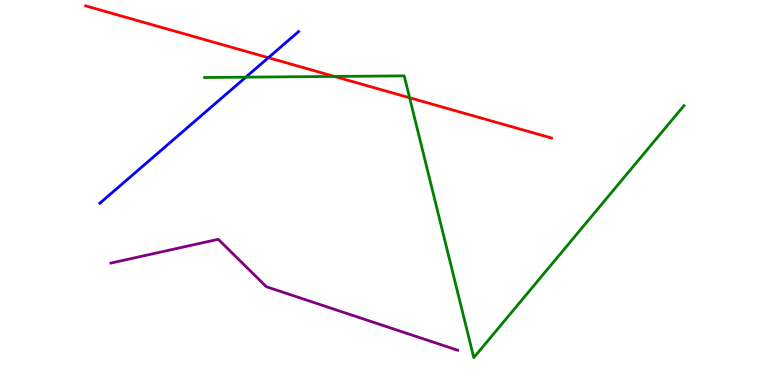[{'lines': ['blue', 'red'], 'intersections': [{'x': 3.46, 'y': 8.5}]}, {'lines': ['green', 'red'], 'intersections': [{'x': 4.32, 'y': 8.01}, {'x': 5.29, 'y': 7.46}]}, {'lines': ['purple', 'red'], 'intersections': []}, {'lines': ['blue', 'green'], 'intersections': [{'x': 3.17, 'y': 8.0}]}, {'lines': ['blue', 'purple'], 'intersections': []}, {'lines': ['green', 'purple'], 'intersections': []}]